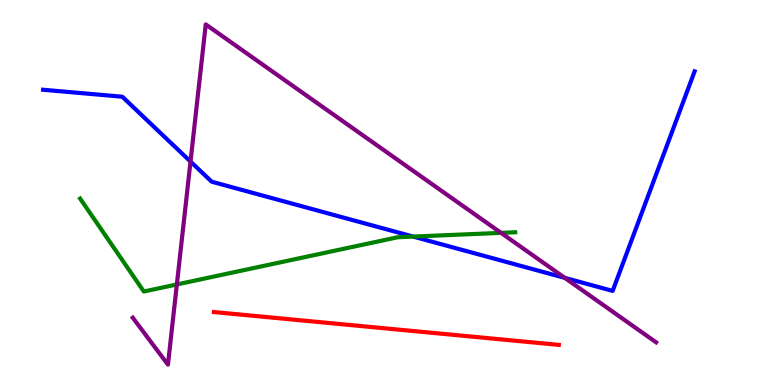[{'lines': ['blue', 'red'], 'intersections': []}, {'lines': ['green', 'red'], 'intersections': []}, {'lines': ['purple', 'red'], 'intersections': []}, {'lines': ['blue', 'green'], 'intersections': [{'x': 5.33, 'y': 3.85}]}, {'lines': ['blue', 'purple'], 'intersections': [{'x': 2.46, 'y': 5.8}, {'x': 7.29, 'y': 2.78}]}, {'lines': ['green', 'purple'], 'intersections': [{'x': 2.28, 'y': 2.61}, {'x': 6.47, 'y': 3.95}]}]